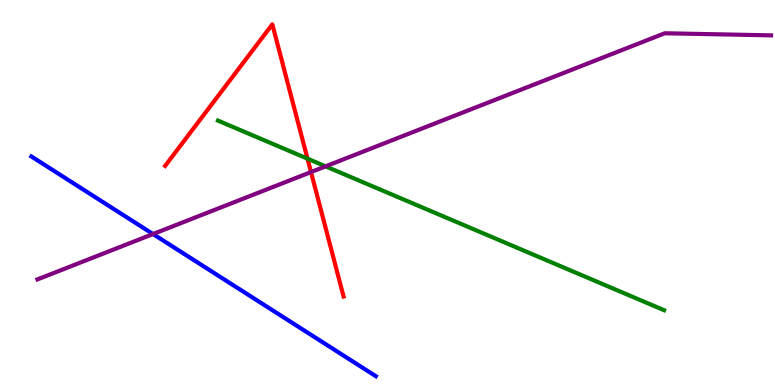[{'lines': ['blue', 'red'], 'intersections': []}, {'lines': ['green', 'red'], 'intersections': [{'x': 3.97, 'y': 5.88}]}, {'lines': ['purple', 'red'], 'intersections': [{'x': 4.01, 'y': 5.53}]}, {'lines': ['blue', 'green'], 'intersections': []}, {'lines': ['blue', 'purple'], 'intersections': [{'x': 1.97, 'y': 3.92}]}, {'lines': ['green', 'purple'], 'intersections': [{'x': 4.2, 'y': 5.68}]}]